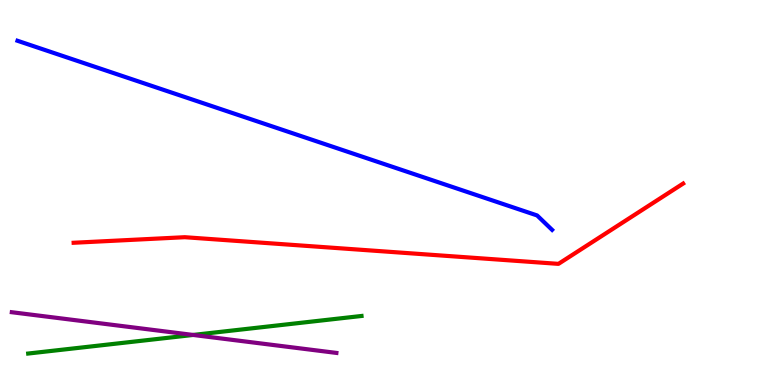[{'lines': ['blue', 'red'], 'intersections': []}, {'lines': ['green', 'red'], 'intersections': []}, {'lines': ['purple', 'red'], 'intersections': []}, {'lines': ['blue', 'green'], 'intersections': []}, {'lines': ['blue', 'purple'], 'intersections': []}, {'lines': ['green', 'purple'], 'intersections': [{'x': 2.49, 'y': 1.3}]}]